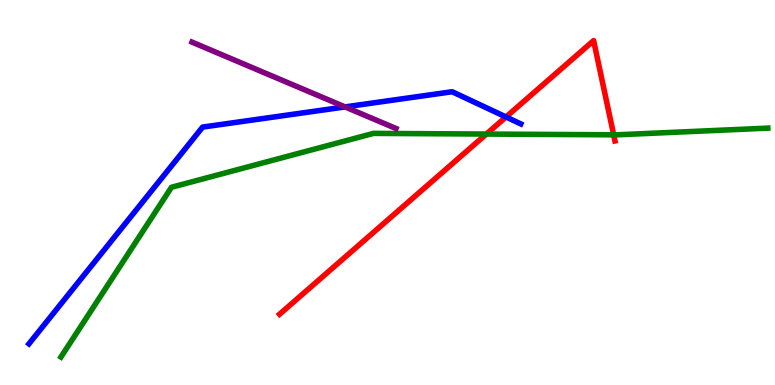[{'lines': ['blue', 'red'], 'intersections': [{'x': 6.53, 'y': 6.96}]}, {'lines': ['green', 'red'], 'intersections': [{'x': 6.28, 'y': 6.52}, {'x': 7.92, 'y': 6.5}]}, {'lines': ['purple', 'red'], 'intersections': []}, {'lines': ['blue', 'green'], 'intersections': []}, {'lines': ['blue', 'purple'], 'intersections': [{'x': 4.45, 'y': 7.22}]}, {'lines': ['green', 'purple'], 'intersections': []}]